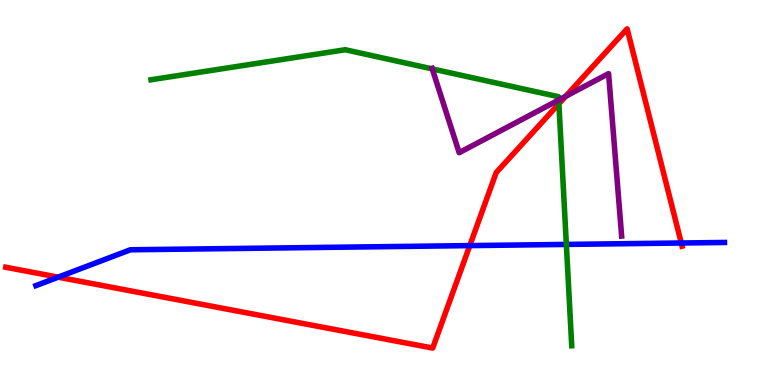[{'lines': ['blue', 'red'], 'intersections': [{'x': 0.751, 'y': 2.8}, {'x': 6.06, 'y': 3.62}, {'x': 8.79, 'y': 3.69}]}, {'lines': ['green', 'red'], 'intersections': [{'x': 7.21, 'y': 7.31}]}, {'lines': ['purple', 'red'], 'intersections': [{'x': 7.3, 'y': 7.5}]}, {'lines': ['blue', 'green'], 'intersections': [{'x': 7.31, 'y': 3.65}]}, {'lines': ['blue', 'purple'], 'intersections': []}, {'lines': ['green', 'purple'], 'intersections': [{'x': 5.58, 'y': 8.21}, {'x': 7.21, 'y': 7.4}]}]